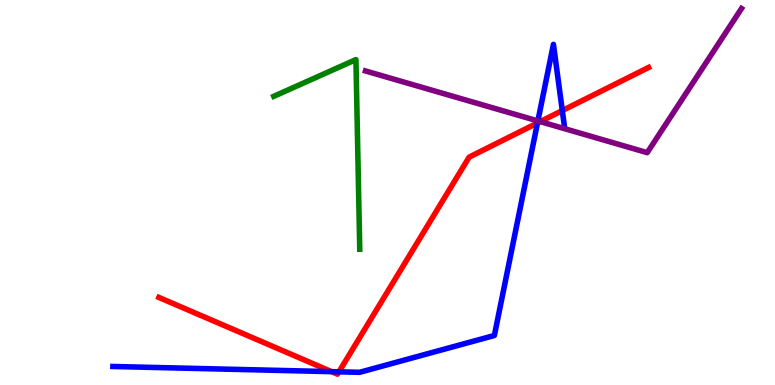[{'lines': ['blue', 'red'], 'intersections': [{'x': 4.28, 'y': 0.347}, {'x': 4.37, 'y': 0.342}, {'x': 6.94, 'y': 6.81}, {'x': 7.26, 'y': 7.13}]}, {'lines': ['green', 'red'], 'intersections': []}, {'lines': ['purple', 'red'], 'intersections': [{'x': 6.97, 'y': 6.84}]}, {'lines': ['blue', 'green'], 'intersections': []}, {'lines': ['blue', 'purple'], 'intersections': [{'x': 6.94, 'y': 6.86}]}, {'lines': ['green', 'purple'], 'intersections': []}]